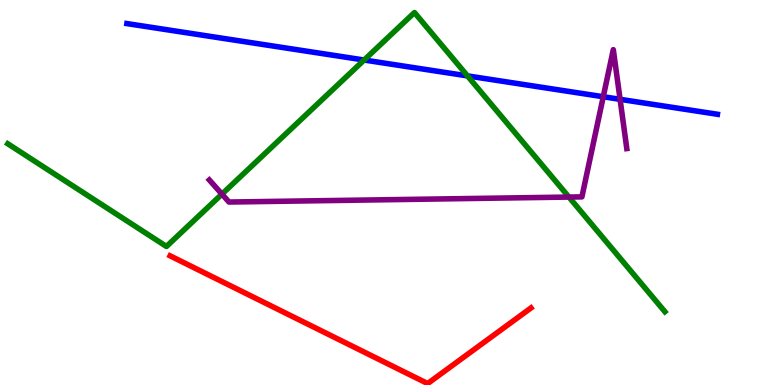[{'lines': ['blue', 'red'], 'intersections': []}, {'lines': ['green', 'red'], 'intersections': []}, {'lines': ['purple', 'red'], 'intersections': []}, {'lines': ['blue', 'green'], 'intersections': [{'x': 4.7, 'y': 8.44}, {'x': 6.03, 'y': 8.03}]}, {'lines': ['blue', 'purple'], 'intersections': [{'x': 7.78, 'y': 7.49}, {'x': 8.0, 'y': 7.42}]}, {'lines': ['green', 'purple'], 'intersections': [{'x': 2.86, 'y': 4.96}, {'x': 7.34, 'y': 4.88}]}]